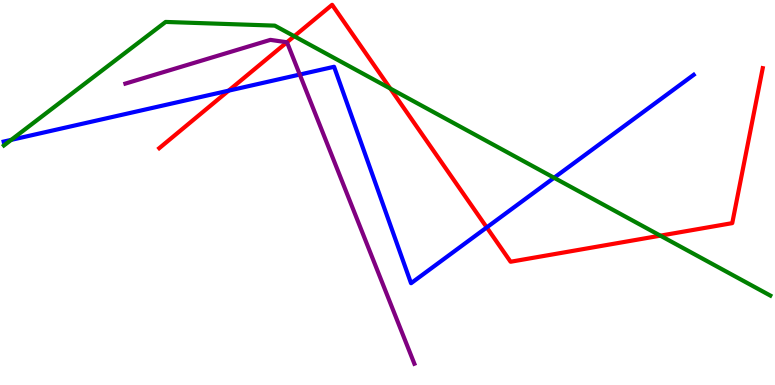[{'lines': ['blue', 'red'], 'intersections': [{'x': 2.95, 'y': 7.65}, {'x': 6.28, 'y': 4.09}]}, {'lines': ['green', 'red'], 'intersections': [{'x': 3.8, 'y': 9.06}, {'x': 5.04, 'y': 7.7}, {'x': 8.52, 'y': 3.88}]}, {'lines': ['purple', 'red'], 'intersections': [{'x': 3.7, 'y': 8.9}]}, {'lines': ['blue', 'green'], 'intersections': [{'x': 0.145, 'y': 6.37}, {'x': 7.15, 'y': 5.38}]}, {'lines': ['blue', 'purple'], 'intersections': [{'x': 3.87, 'y': 8.06}]}, {'lines': ['green', 'purple'], 'intersections': []}]